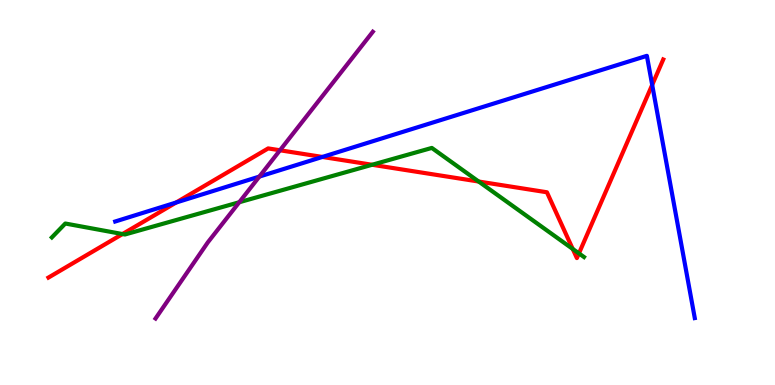[{'lines': ['blue', 'red'], 'intersections': [{'x': 2.27, 'y': 4.74}, {'x': 4.16, 'y': 5.92}, {'x': 8.42, 'y': 7.8}]}, {'lines': ['green', 'red'], 'intersections': [{'x': 1.58, 'y': 3.92}, {'x': 4.8, 'y': 5.72}, {'x': 6.18, 'y': 5.28}, {'x': 7.39, 'y': 3.53}, {'x': 7.47, 'y': 3.42}]}, {'lines': ['purple', 'red'], 'intersections': [{'x': 3.61, 'y': 6.1}]}, {'lines': ['blue', 'green'], 'intersections': []}, {'lines': ['blue', 'purple'], 'intersections': [{'x': 3.35, 'y': 5.41}]}, {'lines': ['green', 'purple'], 'intersections': [{'x': 3.09, 'y': 4.75}]}]